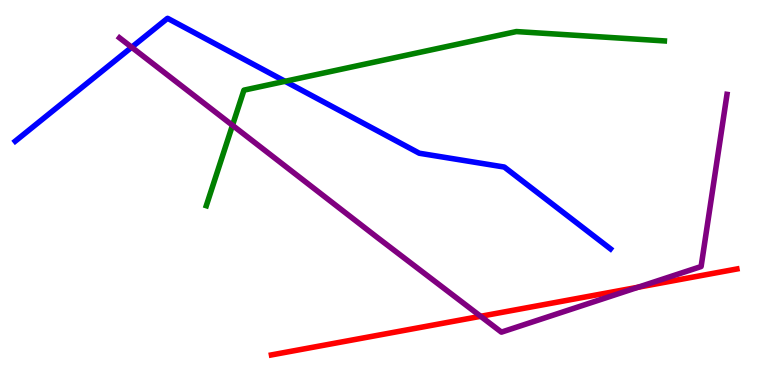[{'lines': ['blue', 'red'], 'intersections': []}, {'lines': ['green', 'red'], 'intersections': []}, {'lines': ['purple', 'red'], 'intersections': [{'x': 6.2, 'y': 1.78}, {'x': 8.23, 'y': 2.54}]}, {'lines': ['blue', 'green'], 'intersections': [{'x': 3.68, 'y': 7.89}]}, {'lines': ['blue', 'purple'], 'intersections': [{'x': 1.7, 'y': 8.77}]}, {'lines': ['green', 'purple'], 'intersections': [{'x': 3.0, 'y': 6.75}]}]